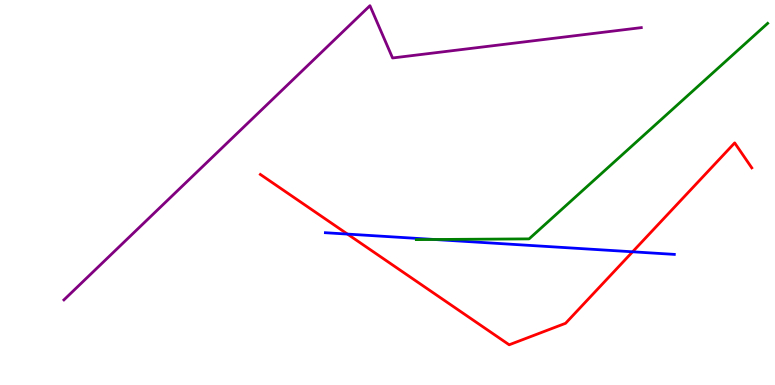[{'lines': ['blue', 'red'], 'intersections': [{'x': 4.48, 'y': 3.92}, {'x': 8.16, 'y': 3.46}]}, {'lines': ['green', 'red'], 'intersections': []}, {'lines': ['purple', 'red'], 'intersections': []}, {'lines': ['blue', 'green'], 'intersections': [{'x': 5.61, 'y': 3.78}]}, {'lines': ['blue', 'purple'], 'intersections': []}, {'lines': ['green', 'purple'], 'intersections': []}]